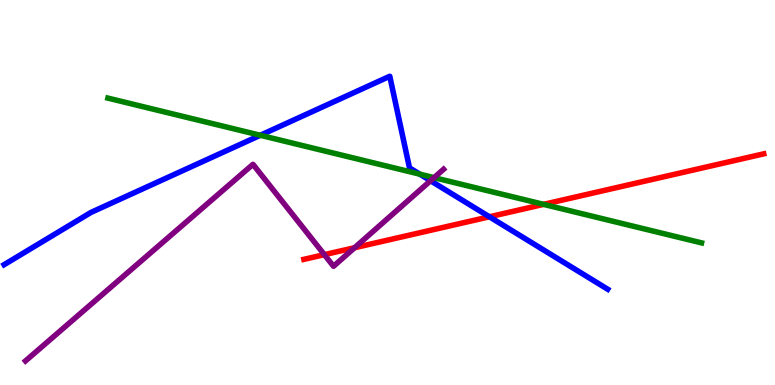[{'lines': ['blue', 'red'], 'intersections': [{'x': 6.31, 'y': 4.37}]}, {'lines': ['green', 'red'], 'intersections': [{'x': 7.01, 'y': 4.69}]}, {'lines': ['purple', 'red'], 'intersections': [{'x': 4.19, 'y': 3.39}, {'x': 4.57, 'y': 3.57}]}, {'lines': ['blue', 'green'], 'intersections': [{'x': 3.36, 'y': 6.49}, {'x': 5.42, 'y': 5.48}]}, {'lines': ['blue', 'purple'], 'intersections': [{'x': 5.56, 'y': 5.31}]}, {'lines': ['green', 'purple'], 'intersections': [{'x': 5.6, 'y': 5.39}]}]